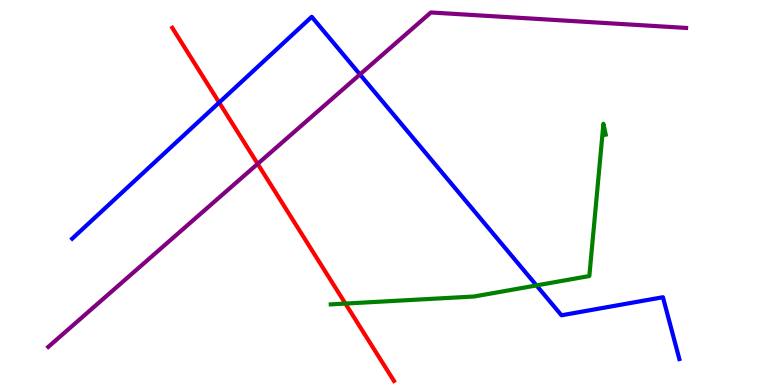[{'lines': ['blue', 'red'], 'intersections': [{'x': 2.83, 'y': 7.34}]}, {'lines': ['green', 'red'], 'intersections': [{'x': 4.46, 'y': 2.12}]}, {'lines': ['purple', 'red'], 'intersections': [{'x': 3.32, 'y': 5.74}]}, {'lines': ['blue', 'green'], 'intersections': [{'x': 6.92, 'y': 2.59}]}, {'lines': ['blue', 'purple'], 'intersections': [{'x': 4.64, 'y': 8.07}]}, {'lines': ['green', 'purple'], 'intersections': []}]